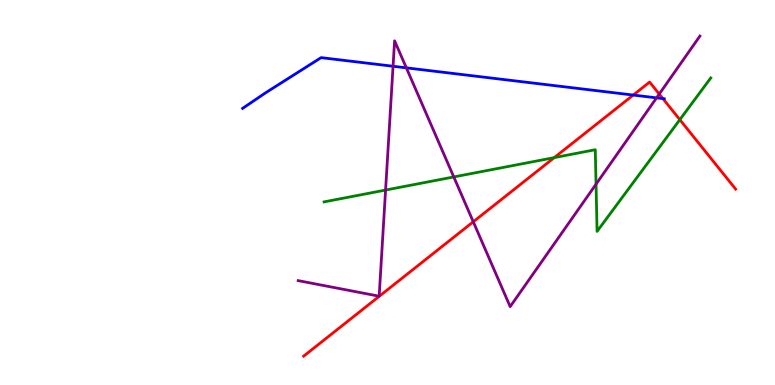[{'lines': ['blue', 'red'], 'intersections': [{'x': 8.17, 'y': 7.53}, {'x': 8.55, 'y': 7.44}]}, {'lines': ['green', 'red'], 'intersections': [{'x': 7.15, 'y': 5.91}, {'x': 8.77, 'y': 6.89}]}, {'lines': ['purple', 'red'], 'intersections': [{'x': 6.11, 'y': 4.24}, {'x': 8.51, 'y': 7.56}]}, {'lines': ['blue', 'green'], 'intersections': []}, {'lines': ['blue', 'purple'], 'intersections': [{'x': 5.07, 'y': 8.28}, {'x': 5.24, 'y': 8.24}, {'x': 8.47, 'y': 7.46}]}, {'lines': ['green', 'purple'], 'intersections': [{'x': 4.98, 'y': 5.06}, {'x': 5.86, 'y': 5.4}, {'x': 7.69, 'y': 5.22}]}]